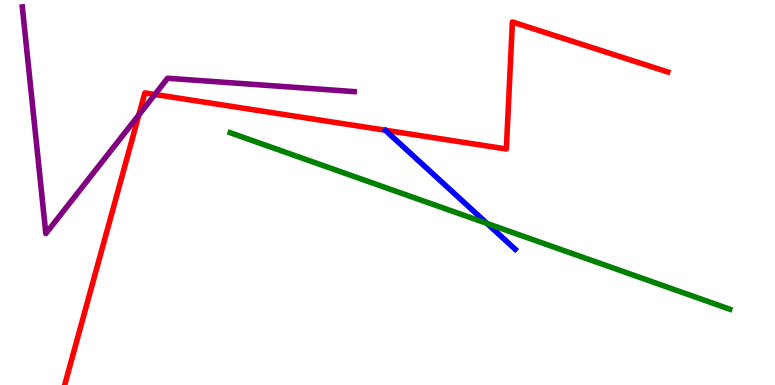[{'lines': ['blue', 'red'], 'intersections': []}, {'lines': ['green', 'red'], 'intersections': []}, {'lines': ['purple', 'red'], 'intersections': [{'x': 1.79, 'y': 7.02}, {'x': 2.0, 'y': 7.55}]}, {'lines': ['blue', 'green'], 'intersections': [{'x': 6.28, 'y': 4.2}]}, {'lines': ['blue', 'purple'], 'intersections': []}, {'lines': ['green', 'purple'], 'intersections': []}]